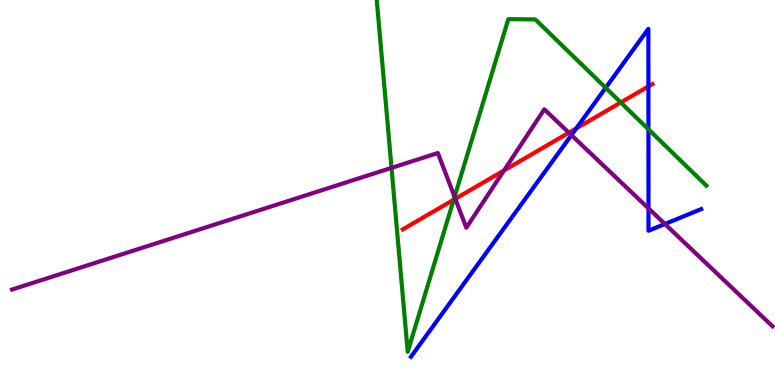[{'lines': ['blue', 'red'], 'intersections': [{'x': 7.44, 'y': 6.67}, {'x': 8.37, 'y': 7.76}]}, {'lines': ['green', 'red'], 'intersections': [{'x': 5.85, 'y': 4.81}, {'x': 8.01, 'y': 7.34}]}, {'lines': ['purple', 'red'], 'intersections': [{'x': 5.88, 'y': 4.84}, {'x': 6.5, 'y': 5.57}, {'x': 7.34, 'y': 6.55}]}, {'lines': ['blue', 'green'], 'intersections': [{'x': 7.82, 'y': 7.72}, {'x': 8.37, 'y': 6.64}]}, {'lines': ['blue', 'purple'], 'intersections': [{'x': 7.37, 'y': 6.49}, {'x': 8.37, 'y': 4.59}, {'x': 8.58, 'y': 4.18}]}, {'lines': ['green', 'purple'], 'intersections': [{'x': 5.05, 'y': 5.64}, {'x': 5.87, 'y': 4.89}]}]